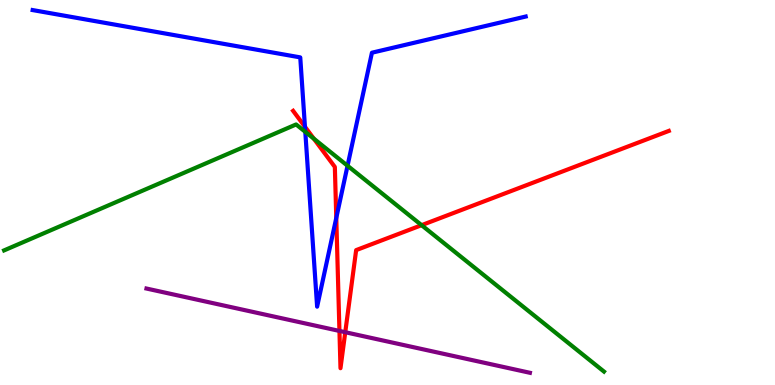[{'lines': ['blue', 'red'], 'intersections': [{'x': 3.93, 'y': 6.71}, {'x': 4.34, 'y': 4.34}]}, {'lines': ['green', 'red'], 'intersections': [{'x': 4.05, 'y': 6.4}, {'x': 5.44, 'y': 4.15}]}, {'lines': ['purple', 'red'], 'intersections': [{'x': 4.38, 'y': 1.4}, {'x': 4.46, 'y': 1.37}]}, {'lines': ['blue', 'green'], 'intersections': [{'x': 3.94, 'y': 6.58}, {'x': 4.48, 'y': 5.69}]}, {'lines': ['blue', 'purple'], 'intersections': []}, {'lines': ['green', 'purple'], 'intersections': []}]